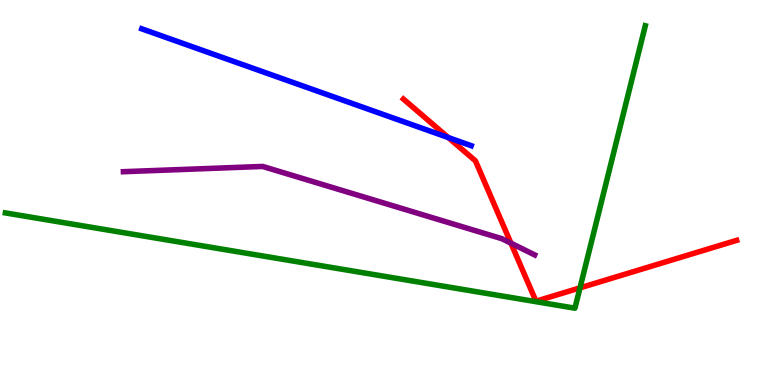[{'lines': ['blue', 'red'], 'intersections': [{'x': 5.78, 'y': 6.43}]}, {'lines': ['green', 'red'], 'intersections': [{'x': 7.48, 'y': 2.52}]}, {'lines': ['purple', 'red'], 'intersections': [{'x': 6.59, 'y': 3.68}]}, {'lines': ['blue', 'green'], 'intersections': []}, {'lines': ['blue', 'purple'], 'intersections': []}, {'lines': ['green', 'purple'], 'intersections': []}]